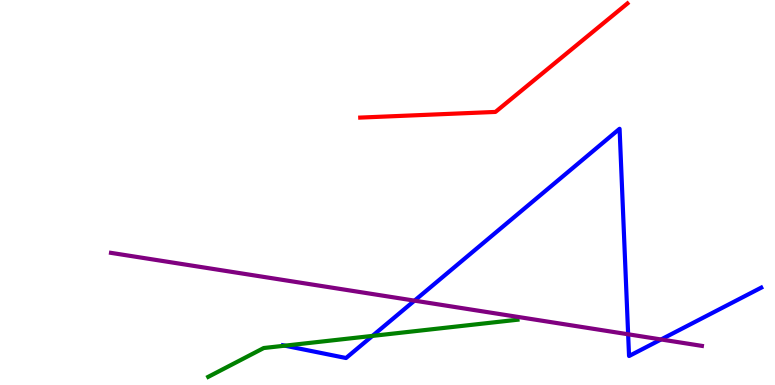[{'lines': ['blue', 'red'], 'intersections': []}, {'lines': ['green', 'red'], 'intersections': []}, {'lines': ['purple', 'red'], 'intersections': []}, {'lines': ['blue', 'green'], 'intersections': [{'x': 3.68, 'y': 1.02}, {'x': 4.81, 'y': 1.28}]}, {'lines': ['blue', 'purple'], 'intersections': [{'x': 5.35, 'y': 2.19}, {'x': 8.11, 'y': 1.32}, {'x': 8.53, 'y': 1.18}]}, {'lines': ['green', 'purple'], 'intersections': []}]